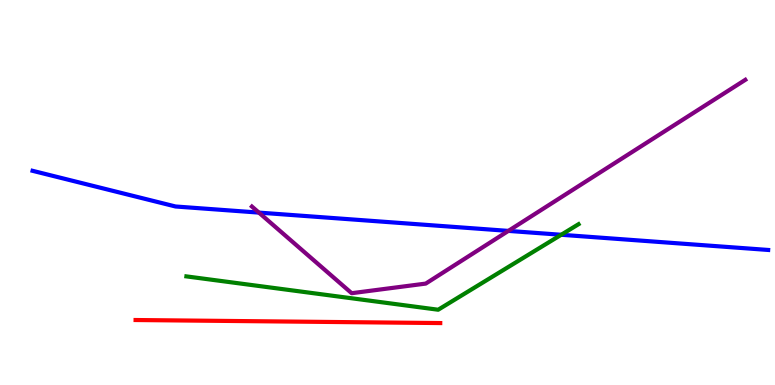[{'lines': ['blue', 'red'], 'intersections': []}, {'lines': ['green', 'red'], 'intersections': []}, {'lines': ['purple', 'red'], 'intersections': []}, {'lines': ['blue', 'green'], 'intersections': [{'x': 7.24, 'y': 3.9}]}, {'lines': ['blue', 'purple'], 'intersections': [{'x': 3.34, 'y': 4.48}, {'x': 6.56, 'y': 4.0}]}, {'lines': ['green', 'purple'], 'intersections': []}]